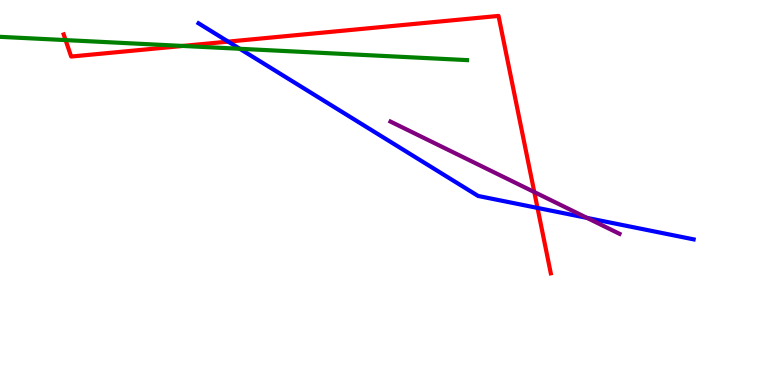[{'lines': ['blue', 'red'], 'intersections': [{'x': 2.94, 'y': 8.92}, {'x': 6.94, 'y': 4.6}]}, {'lines': ['green', 'red'], 'intersections': [{'x': 0.846, 'y': 8.96}, {'x': 2.36, 'y': 8.81}]}, {'lines': ['purple', 'red'], 'intersections': [{'x': 6.89, 'y': 5.01}]}, {'lines': ['blue', 'green'], 'intersections': [{'x': 3.09, 'y': 8.73}]}, {'lines': ['blue', 'purple'], 'intersections': [{'x': 7.57, 'y': 4.34}]}, {'lines': ['green', 'purple'], 'intersections': []}]